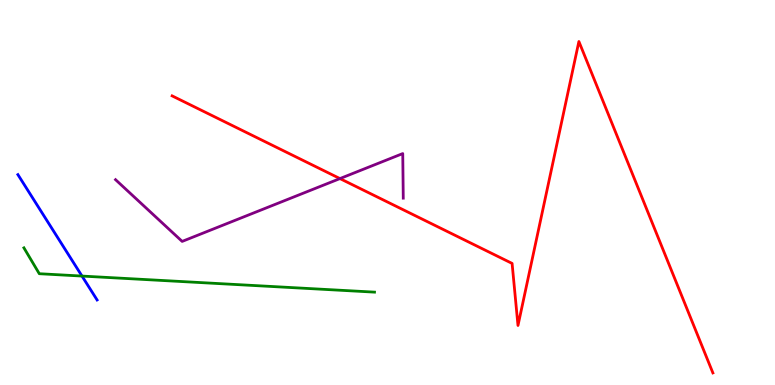[{'lines': ['blue', 'red'], 'intersections': []}, {'lines': ['green', 'red'], 'intersections': []}, {'lines': ['purple', 'red'], 'intersections': [{'x': 4.39, 'y': 5.36}]}, {'lines': ['blue', 'green'], 'intersections': [{'x': 1.06, 'y': 2.83}]}, {'lines': ['blue', 'purple'], 'intersections': []}, {'lines': ['green', 'purple'], 'intersections': []}]